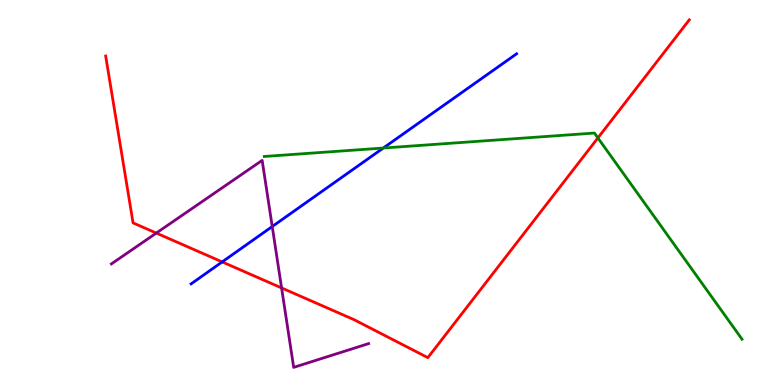[{'lines': ['blue', 'red'], 'intersections': [{'x': 2.87, 'y': 3.2}]}, {'lines': ['green', 'red'], 'intersections': [{'x': 7.71, 'y': 6.42}]}, {'lines': ['purple', 'red'], 'intersections': [{'x': 2.02, 'y': 3.95}, {'x': 3.63, 'y': 2.52}]}, {'lines': ['blue', 'green'], 'intersections': [{'x': 4.95, 'y': 6.16}]}, {'lines': ['blue', 'purple'], 'intersections': [{'x': 3.51, 'y': 4.12}]}, {'lines': ['green', 'purple'], 'intersections': []}]